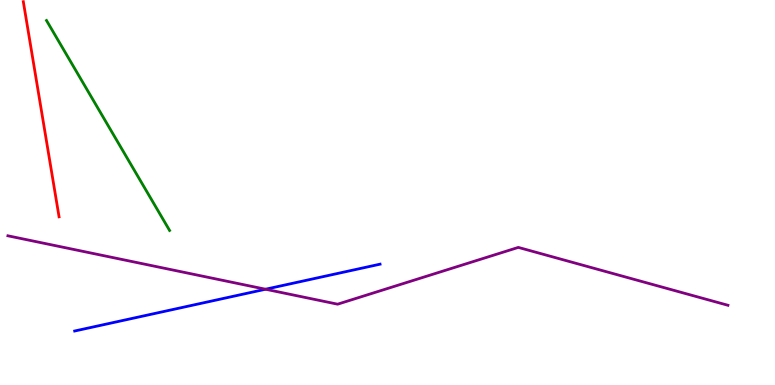[{'lines': ['blue', 'red'], 'intersections': []}, {'lines': ['green', 'red'], 'intersections': []}, {'lines': ['purple', 'red'], 'intersections': []}, {'lines': ['blue', 'green'], 'intersections': []}, {'lines': ['blue', 'purple'], 'intersections': [{'x': 3.43, 'y': 2.49}]}, {'lines': ['green', 'purple'], 'intersections': []}]